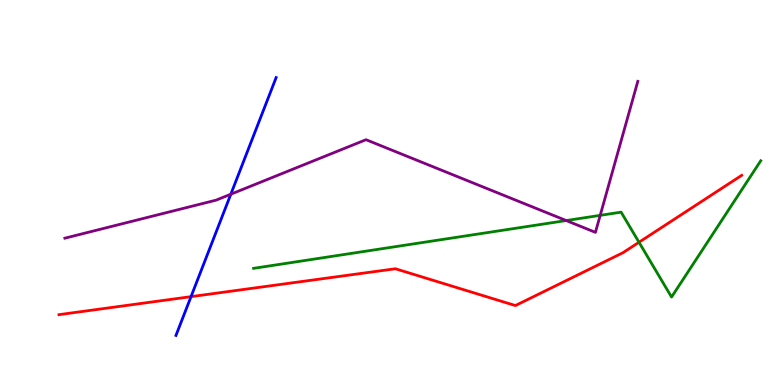[{'lines': ['blue', 'red'], 'intersections': [{'x': 2.46, 'y': 2.3}]}, {'lines': ['green', 'red'], 'intersections': [{'x': 8.25, 'y': 3.71}]}, {'lines': ['purple', 'red'], 'intersections': []}, {'lines': ['blue', 'green'], 'intersections': []}, {'lines': ['blue', 'purple'], 'intersections': [{'x': 2.98, 'y': 4.96}]}, {'lines': ['green', 'purple'], 'intersections': [{'x': 7.31, 'y': 4.27}, {'x': 7.74, 'y': 4.41}]}]